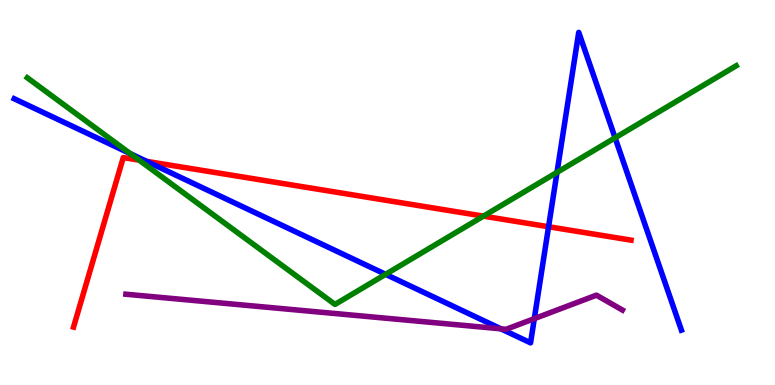[{'lines': ['blue', 'red'], 'intersections': [{'x': 1.89, 'y': 5.81}, {'x': 7.08, 'y': 4.11}]}, {'lines': ['green', 'red'], 'intersections': [{'x': 1.8, 'y': 5.84}, {'x': 6.24, 'y': 4.39}]}, {'lines': ['purple', 'red'], 'intersections': []}, {'lines': ['blue', 'green'], 'intersections': [{'x': 1.68, 'y': 6.01}, {'x': 4.98, 'y': 2.87}, {'x': 7.19, 'y': 5.52}, {'x': 7.94, 'y': 6.42}]}, {'lines': ['blue', 'purple'], 'intersections': [{'x': 6.46, 'y': 1.46}, {'x': 6.89, 'y': 1.72}]}, {'lines': ['green', 'purple'], 'intersections': []}]